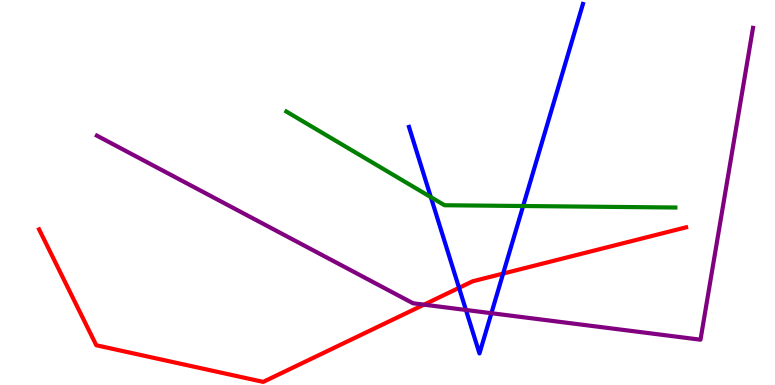[{'lines': ['blue', 'red'], 'intersections': [{'x': 5.92, 'y': 2.52}, {'x': 6.49, 'y': 2.89}]}, {'lines': ['green', 'red'], 'intersections': []}, {'lines': ['purple', 'red'], 'intersections': [{'x': 5.47, 'y': 2.09}]}, {'lines': ['blue', 'green'], 'intersections': [{'x': 5.56, 'y': 4.88}, {'x': 6.75, 'y': 4.65}]}, {'lines': ['blue', 'purple'], 'intersections': [{'x': 6.01, 'y': 1.95}, {'x': 6.34, 'y': 1.86}]}, {'lines': ['green', 'purple'], 'intersections': []}]